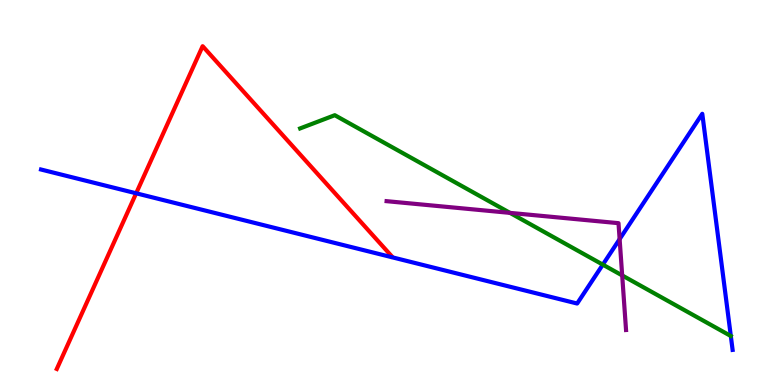[{'lines': ['blue', 'red'], 'intersections': [{'x': 1.76, 'y': 4.98}]}, {'lines': ['green', 'red'], 'intersections': []}, {'lines': ['purple', 'red'], 'intersections': []}, {'lines': ['blue', 'green'], 'intersections': [{'x': 7.78, 'y': 3.13}]}, {'lines': ['blue', 'purple'], 'intersections': [{'x': 8.0, 'y': 3.79}]}, {'lines': ['green', 'purple'], 'intersections': [{'x': 6.58, 'y': 4.47}, {'x': 8.03, 'y': 2.85}]}]